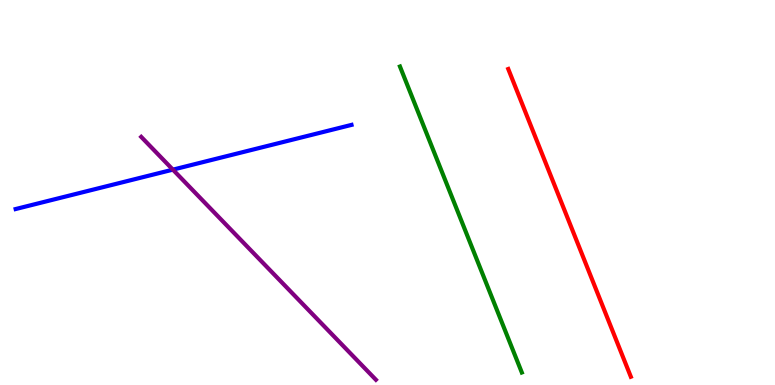[{'lines': ['blue', 'red'], 'intersections': []}, {'lines': ['green', 'red'], 'intersections': []}, {'lines': ['purple', 'red'], 'intersections': []}, {'lines': ['blue', 'green'], 'intersections': []}, {'lines': ['blue', 'purple'], 'intersections': [{'x': 2.23, 'y': 5.59}]}, {'lines': ['green', 'purple'], 'intersections': []}]